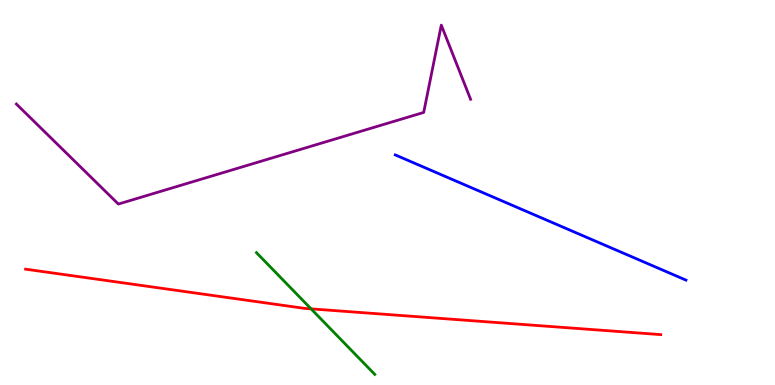[{'lines': ['blue', 'red'], 'intersections': []}, {'lines': ['green', 'red'], 'intersections': [{'x': 4.01, 'y': 1.98}]}, {'lines': ['purple', 'red'], 'intersections': []}, {'lines': ['blue', 'green'], 'intersections': []}, {'lines': ['blue', 'purple'], 'intersections': []}, {'lines': ['green', 'purple'], 'intersections': []}]